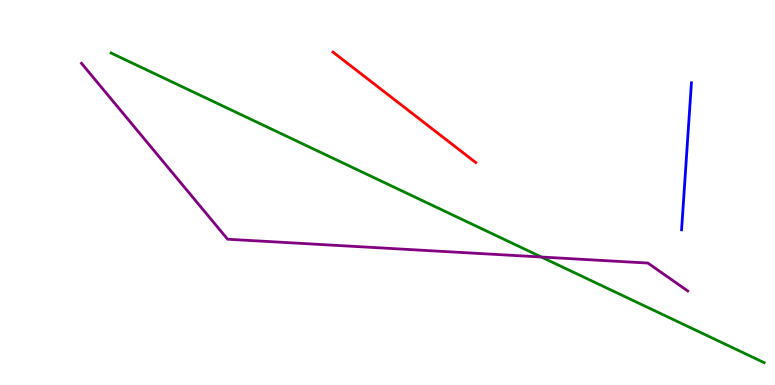[{'lines': ['blue', 'red'], 'intersections': []}, {'lines': ['green', 'red'], 'intersections': []}, {'lines': ['purple', 'red'], 'intersections': []}, {'lines': ['blue', 'green'], 'intersections': []}, {'lines': ['blue', 'purple'], 'intersections': []}, {'lines': ['green', 'purple'], 'intersections': [{'x': 6.99, 'y': 3.32}]}]